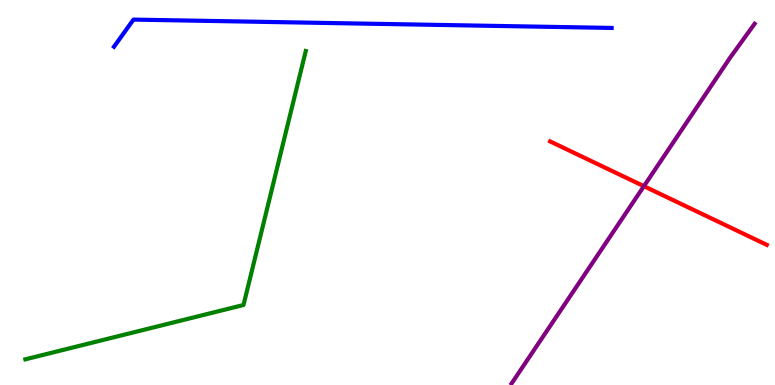[{'lines': ['blue', 'red'], 'intersections': []}, {'lines': ['green', 'red'], 'intersections': []}, {'lines': ['purple', 'red'], 'intersections': [{'x': 8.31, 'y': 5.16}]}, {'lines': ['blue', 'green'], 'intersections': []}, {'lines': ['blue', 'purple'], 'intersections': []}, {'lines': ['green', 'purple'], 'intersections': []}]